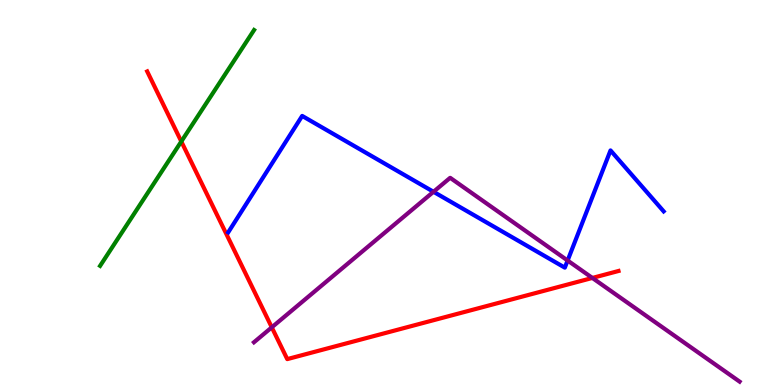[{'lines': ['blue', 'red'], 'intersections': []}, {'lines': ['green', 'red'], 'intersections': [{'x': 2.34, 'y': 6.32}]}, {'lines': ['purple', 'red'], 'intersections': [{'x': 3.51, 'y': 1.5}, {'x': 7.64, 'y': 2.78}]}, {'lines': ['blue', 'green'], 'intersections': []}, {'lines': ['blue', 'purple'], 'intersections': [{'x': 5.59, 'y': 5.02}, {'x': 7.32, 'y': 3.23}]}, {'lines': ['green', 'purple'], 'intersections': []}]